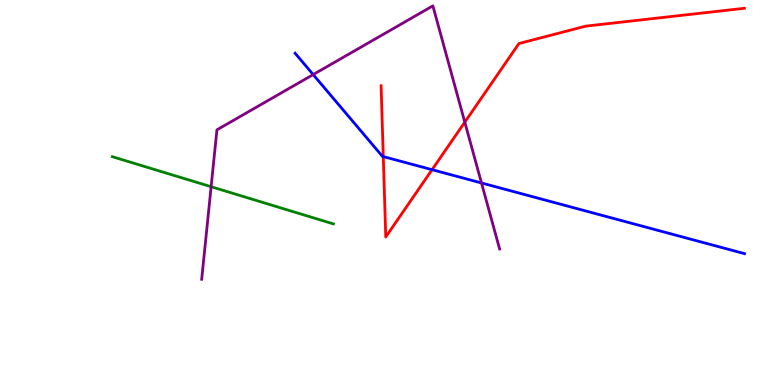[{'lines': ['blue', 'red'], 'intersections': [{'x': 4.95, 'y': 5.93}, {'x': 5.58, 'y': 5.59}]}, {'lines': ['green', 'red'], 'intersections': []}, {'lines': ['purple', 'red'], 'intersections': [{'x': 6.0, 'y': 6.83}]}, {'lines': ['blue', 'green'], 'intersections': []}, {'lines': ['blue', 'purple'], 'intersections': [{'x': 4.04, 'y': 8.06}, {'x': 6.21, 'y': 5.25}]}, {'lines': ['green', 'purple'], 'intersections': [{'x': 2.72, 'y': 5.15}]}]